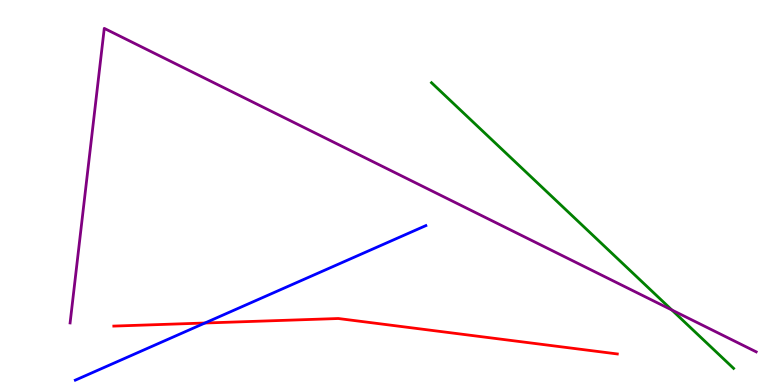[{'lines': ['blue', 'red'], 'intersections': [{'x': 2.64, 'y': 1.61}]}, {'lines': ['green', 'red'], 'intersections': []}, {'lines': ['purple', 'red'], 'intersections': []}, {'lines': ['blue', 'green'], 'intersections': []}, {'lines': ['blue', 'purple'], 'intersections': []}, {'lines': ['green', 'purple'], 'intersections': [{'x': 8.67, 'y': 1.95}]}]